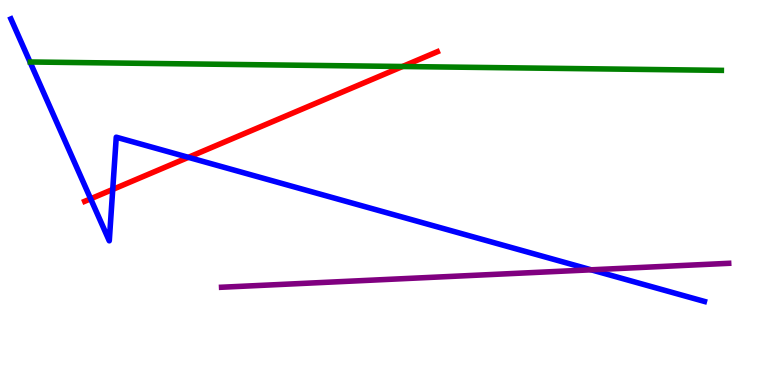[{'lines': ['blue', 'red'], 'intersections': [{'x': 1.17, 'y': 4.84}, {'x': 1.45, 'y': 5.08}, {'x': 2.43, 'y': 5.91}]}, {'lines': ['green', 'red'], 'intersections': [{'x': 5.19, 'y': 8.27}]}, {'lines': ['purple', 'red'], 'intersections': []}, {'lines': ['blue', 'green'], 'intersections': []}, {'lines': ['blue', 'purple'], 'intersections': [{'x': 7.63, 'y': 2.99}]}, {'lines': ['green', 'purple'], 'intersections': []}]